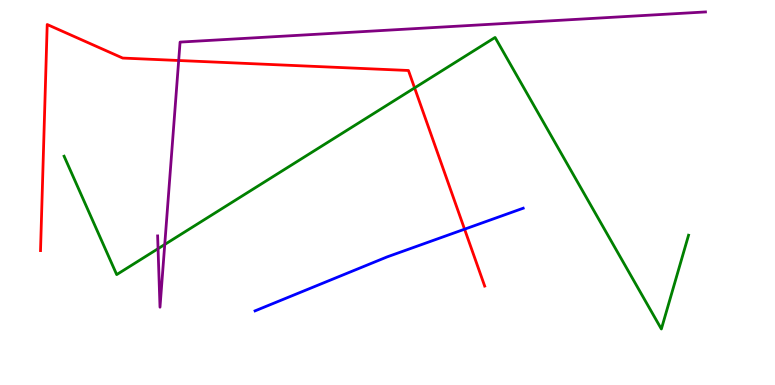[{'lines': ['blue', 'red'], 'intersections': [{'x': 5.99, 'y': 4.05}]}, {'lines': ['green', 'red'], 'intersections': [{'x': 5.35, 'y': 7.72}]}, {'lines': ['purple', 'red'], 'intersections': [{'x': 2.31, 'y': 8.43}]}, {'lines': ['blue', 'green'], 'intersections': []}, {'lines': ['blue', 'purple'], 'intersections': []}, {'lines': ['green', 'purple'], 'intersections': [{'x': 2.04, 'y': 3.54}, {'x': 2.13, 'y': 3.65}]}]